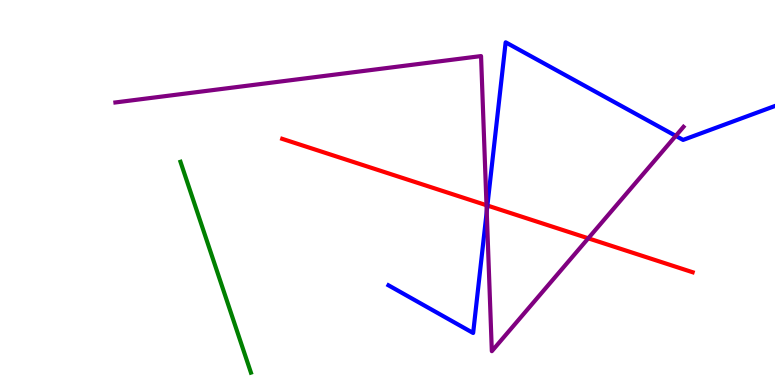[{'lines': ['blue', 'red'], 'intersections': [{'x': 6.29, 'y': 4.66}]}, {'lines': ['green', 'red'], 'intersections': []}, {'lines': ['purple', 'red'], 'intersections': [{'x': 6.28, 'y': 4.67}, {'x': 7.59, 'y': 3.81}]}, {'lines': ['blue', 'green'], 'intersections': []}, {'lines': ['blue', 'purple'], 'intersections': [{'x': 6.28, 'y': 4.51}, {'x': 8.72, 'y': 6.47}]}, {'lines': ['green', 'purple'], 'intersections': []}]